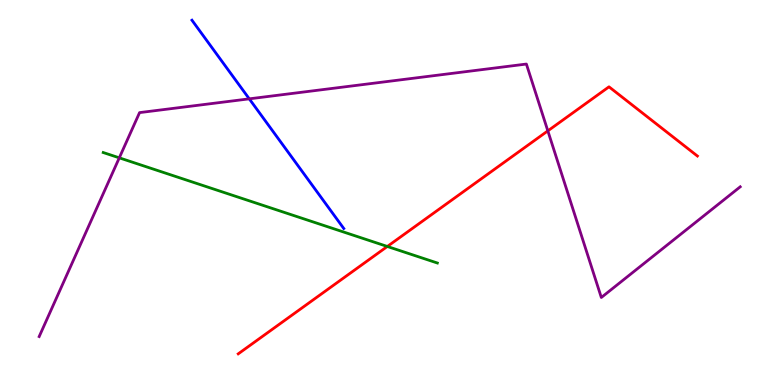[{'lines': ['blue', 'red'], 'intersections': []}, {'lines': ['green', 'red'], 'intersections': [{'x': 5.0, 'y': 3.6}]}, {'lines': ['purple', 'red'], 'intersections': [{'x': 7.07, 'y': 6.6}]}, {'lines': ['blue', 'green'], 'intersections': []}, {'lines': ['blue', 'purple'], 'intersections': [{'x': 3.22, 'y': 7.43}]}, {'lines': ['green', 'purple'], 'intersections': [{'x': 1.54, 'y': 5.9}]}]